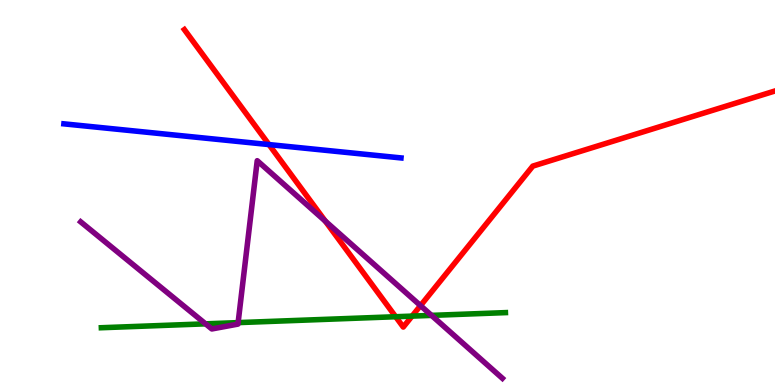[{'lines': ['blue', 'red'], 'intersections': [{'x': 3.47, 'y': 6.24}]}, {'lines': ['green', 'red'], 'intersections': [{'x': 5.11, 'y': 1.77}, {'x': 5.32, 'y': 1.79}]}, {'lines': ['purple', 'red'], 'intersections': [{'x': 4.2, 'y': 4.26}, {'x': 5.43, 'y': 2.06}]}, {'lines': ['blue', 'green'], 'intersections': []}, {'lines': ['blue', 'purple'], 'intersections': []}, {'lines': ['green', 'purple'], 'intersections': [{'x': 2.65, 'y': 1.59}, {'x': 3.07, 'y': 1.62}, {'x': 5.57, 'y': 1.81}]}]